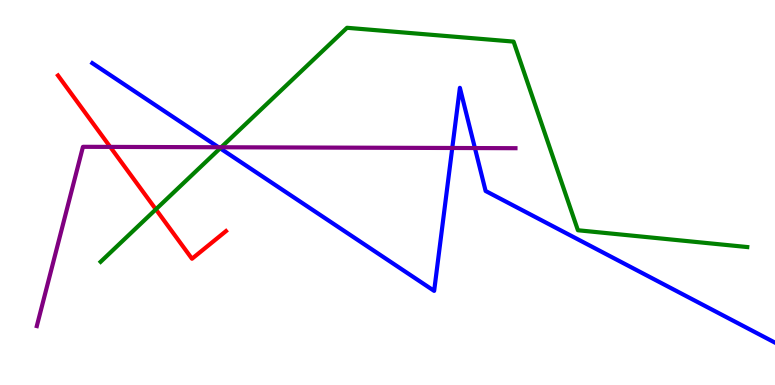[{'lines': ['blue', 'red'], 'intersections': []}, {'lines': ['green', 'red'], 'intersections': [{'x': 2.01, 'y': 4.56}]}, {'lines': ['purple', 'red'], 'intersections': [{'x': 1.42, 'y': 6.18}]}, {'lines': ['blue', 'green'], 'intersections': [{'x': 2.84, 'y': 6.15}]}, {'lines': ['blue', 'purple'], 'intersections': [{'x': 2.82, 'y': 6.18}, {'x': 5.84, 'y': 6.16}, {'x': 6.13, 'y': 6.15}]}, {'lines': ['green', 'purple'], 'intersections': [{'x': 2.85, 'y': 6.18}]}]